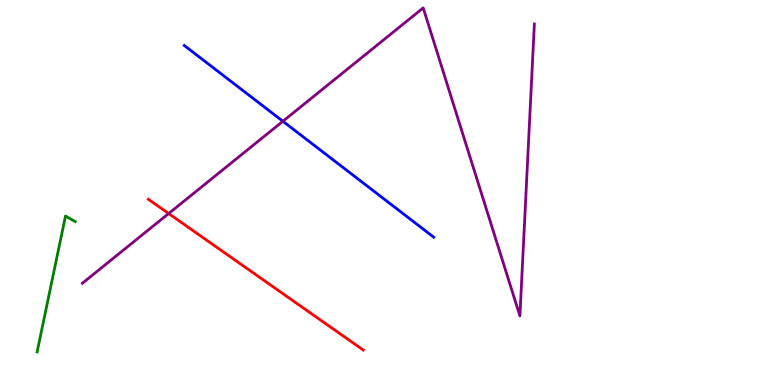[{'lines': ['blue', 'red'], 'intersections': []}, {'lines': ['green', 'red'], 'intersections': []}, {'lines': ['purple', 'red'], 'intersections': [{'x': 2.18, 'y': 4.45}]}, {'lines': ['blue', 'green'], 'intersections': []}, {'lines': ['blue', 'purple'], 'intersections': [{'x': 3.65, 'y': 6.85}]}, {'lines': ['green', 'purple'], 'intersections': []}]